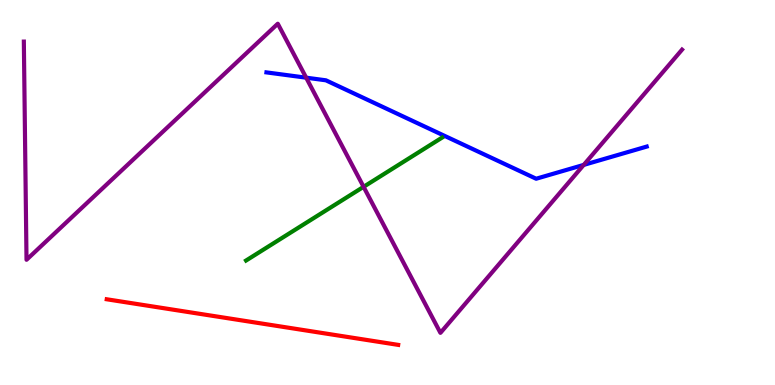[{'lines': ['blue', 'red'], 'intersections': []}, {'lines': ['green', 'red'], 'intersections': []}, {'lines': ['purple', 'red'], 'intersections': []}, {'lines': ['blue', 'green'], 'intersections': []}, {'lines': ['blue', 'purple'], 'intersections': [{'x': 3.95, 'y': 7.98}, {'x': 7.53, 'y': 5.72}]}, {'lines': ['green', 'purple'], 'intersections': [{'x': 4.69, 'y': 5.15}]}]